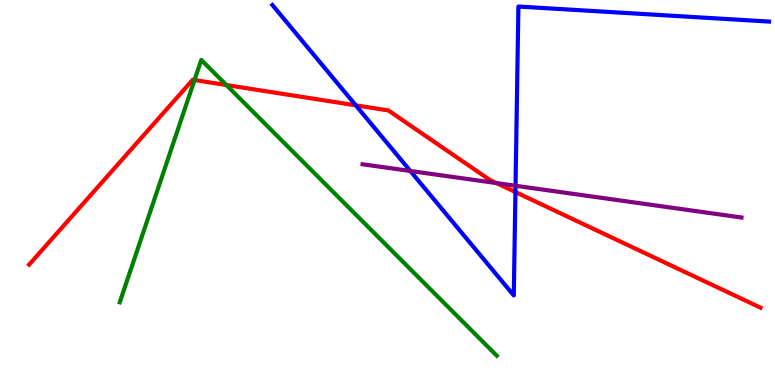[{'lines': ['blue', 'red'], 'intersections': [{'x': 4.59, 'y': 7.26}, {'x': 6.65, 'y': 5.01}]}, {'lines': ['green', 'red'], 'intersections': [{'x': 2.51, 'y': 7.92}, {'x': 2.92, 'y': 7.79}]}, {'lines': ['purple', 'red'], 'intersections': [{'x': 6.4, 'y': 5.25}]}, {'lines': ['blue', 'green'], 'intersections': []}, {'lines': ['blue', 'purple'], 'intersections': [{'x': 5.29, 'y': 5.56}, {'x': 6.65, 'y': 5.18}]}, {'lines': ['green', 'purple'], 'intersections': []}]